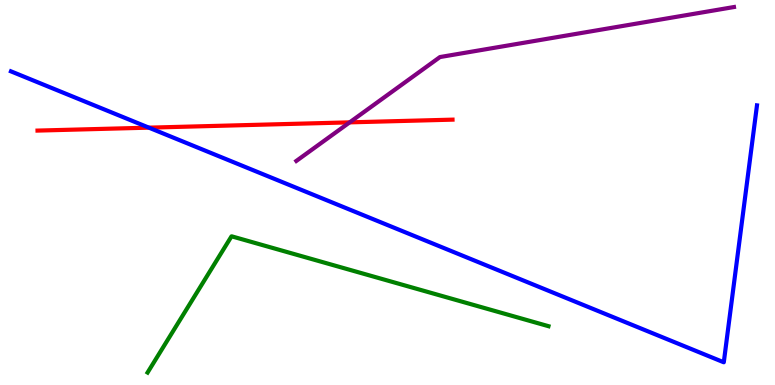[{'lines': ['blue', 'red'], 'intersections': [{'x': 1.92, 'y': 6.68}]}, {'lines': ['green', 'red'], 'intersections': []}, {'lines': ['purple', 'red'], 'intersections': [{'x': 4.51, 'y': 6.82}]}, {'lines': ['blue', 'green'], 'intersections': []}, {'lines': ['blue', 'purple'], 'intersections': []}, {'lines': ['green', 'purple'], 'intersections': []}]